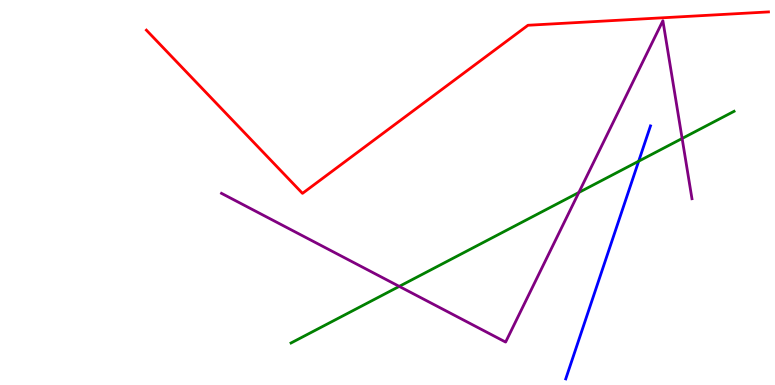[{'lines': ['blue', 'red'], 'intersections': []}, {'lines': ['green', 'red'], 'intersections': []}, {'lines': ['purple', 'red'], 'intersections': []}, {'lines': ['blue', 'green'], 'intersections': [{'x': 8.24, 'y': 5.81}]}, {'lines': ['blue', 'purple'], 'intersections': []}, {'lines': ['green', 'purple'], 'intersections': [{'x': 5.15, 'y': 2.56}, {'x': 7.47, 'y': 5.0}, {'x': 8.8, 'y': 6.4}]}]